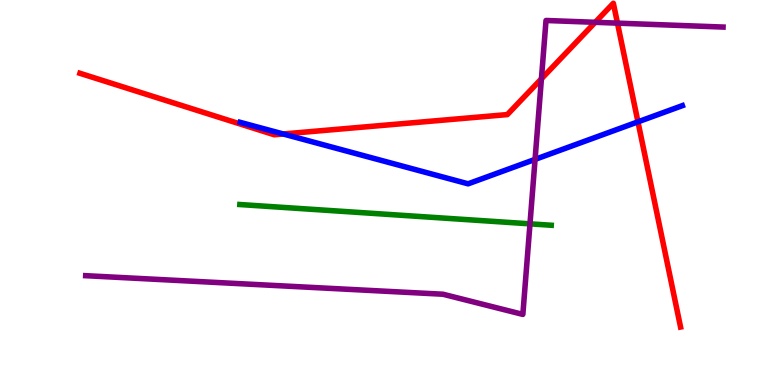[{'lines': ['blue', 'red'], 'intersections': [{'x': 3.65, 'y': 6.52}, {'x': 8.23, 'y': 6.84}]}, {'lines': ['green', 'red'], 'intersections': []}, {'lines': ['purple', 'red'], 'intersections': [{'x': 6.99, 'y': 7.95}, {'x': 7.68, 'y': 9.42}, {'x': 7.97, 'y': 9.4}]}, {'lines': ['blue', 'green'], 'intersections': []}, {'lines': ['blue', 'purple'], 'intersections': [{'x': 6.9, 'y': 5.86}]}, {'lines': ['green', 'purple'], 'intersections': [{'x': 6.84, 'y': 4.19}]}]